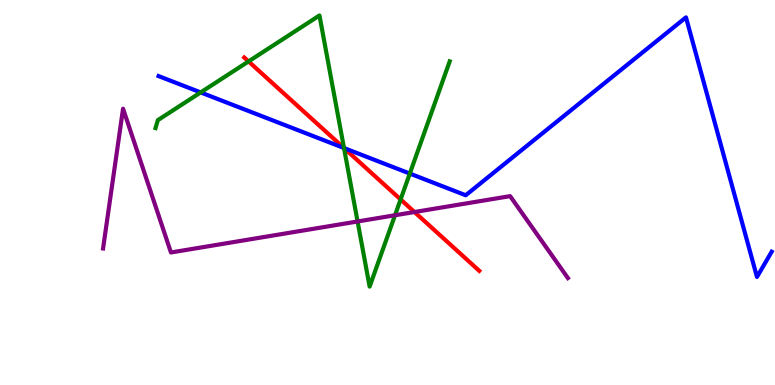[{'lines': ['blue', 'red'], 'intersections': [{'x': 4.44, 'y': 6.16}]}, {'lines': ['green', 'red'], 'intersections': [{'x': 3.21, 'y': 8.4}, {'x': 4.44, 'y': 6.15}, {'x': 5.17, 'y': 4.82}]}, {'lines': ['purple', 'red'], 'intersections': [{'x': 5.35, 'y': 4.49}]}, {'lines': ['blue', 'green'], 'intersections': [{'x': 2.59, 'y': 7.6}, {'x': 4.44, 'y': 6.16}, {'x': 5.29, 'y': 5.49}]}, {'lines': ['blue', 'purple'], 'intersections': []}, {'lines': ['green', 'purple'], 'intersections': [{'x': 4.61, 'y': 4.25}, {'x': 5.1, 'y': 4.41}]}]